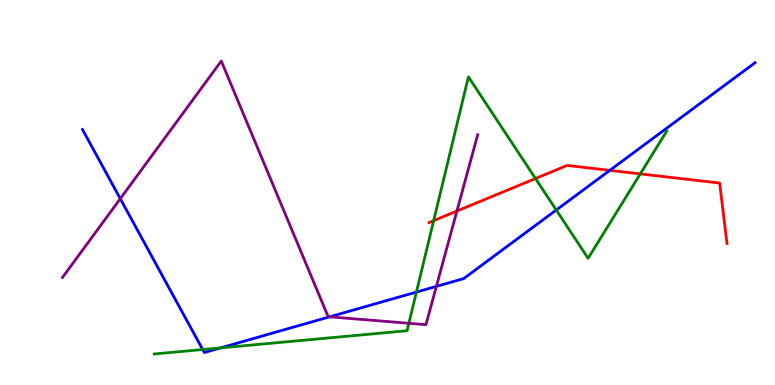[{'lines': ['blue', 'red'], 'intersections': [{'x': 7.87, 'y': 5.57}]}, {'lines': ['green', 'red'], 'intersections': [{'x': 5.6, 'y': 4.27}, {'x': 6.91, 'y': 5.36}, {'x': 8.26, 'y': 5.48}]}, {'lines': ['purple', 'red'], 'intersections': [{'x': 5.9, 'y': 4.52}]}, {'lines': ['blue', 'green'], 'intersections': [{'x': 2.62, 'y': 0.921}, {'x': 2.85, 'y': 0.964}, {'x': 5.37, 'y': 2.41}, {'x': 7.18, 'y': 4.54}]}, {'lines': ['blue', 'purple'], 'intersections': [{'x': 1.55, 'y': 4.84}, {'x': 4.25, 'y': 1.77}, {'x': 5.63, 'y': 2.56}]}, {'lines': ['green', 'purple'], 'intersections': [{'x': 5.28, 'y': 1.6}]}]